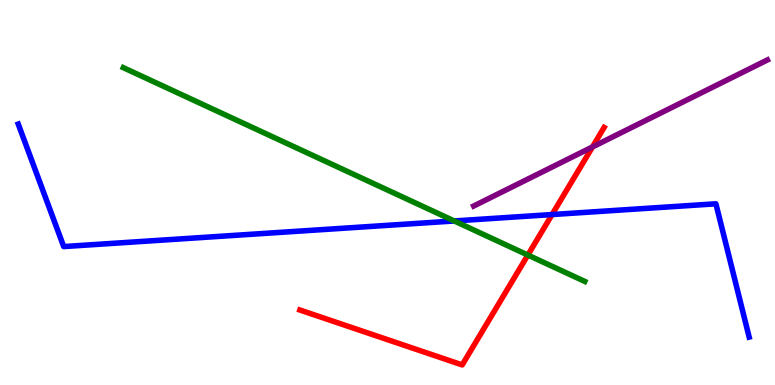[{'lines': ['blue', 'red'], 'intersections': [{'x': 7.12, 'y': 4.43}]}, {'lines': ['green', 'red'], 'intersections': [{'x': 6.81, 'y': 3.38}]}, {'lines': ['purple', 'red'], 'intersections': [{'x': 7.64, 'y': 6.18}]}, {'lines': ['blue', 'green'], 'intersections': [{'x': 5.86, 'y': 4.26}]}, {'lines': ['blue', 'purple'], 'intersections': []}, {'lines': ['green', 'purple'], 'intersections': []}]